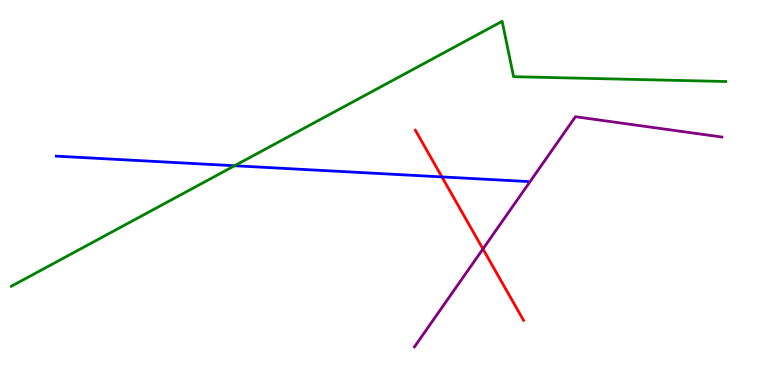[{'lines': ['blue', 'red'], 'intersections': [{'x': 5.7, 'y': 5.4}]}, {'lines': ['green', 'red'], 'intersections': []}, {'lines': ['purple', 'red'], 'intersections': [{'x': 6.23, 'y': 3.53}]}, {'lines': ['blue', 'green'], 'intersections': [{'x': 3.03, 'y': 5.69}]}, {'lines': ['blue', 'purple'], 'intersections': []}, {'lines': ['green', 'purple'], 'intersections': []}]